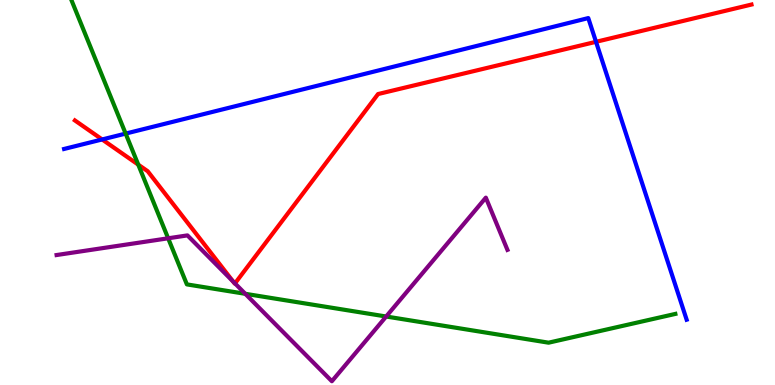[{'lines': ['blue', 'red'], 'intersections': [{'x': 1.32, 'y': 6.38}, {'x': 7.69, 'y': 8.91}]}, {'lines': ['green', 'red'], 'intersections': [{'x': 1.78, 'y': 5.72}]}, {'lines': ['purple', 'red'], 'intersections': [{'x': 3.01, 'y': 2.69}, {'x': 3.03, 'y': 2.64}]}, {'lines': ['blue', 'green'], 'intersections': [{'x': 1.62, 'y': 6.53}]}, {'lines': ['blue', 'purple'], 'intersections': []}, {'lines': ['green', 'purple'], 'intersections': [{'x': 2.17, 'y': 3.81}, {'x': 3.16, 'y': 2.37}, {'x': 4.98, 'y': 1.78}]}]